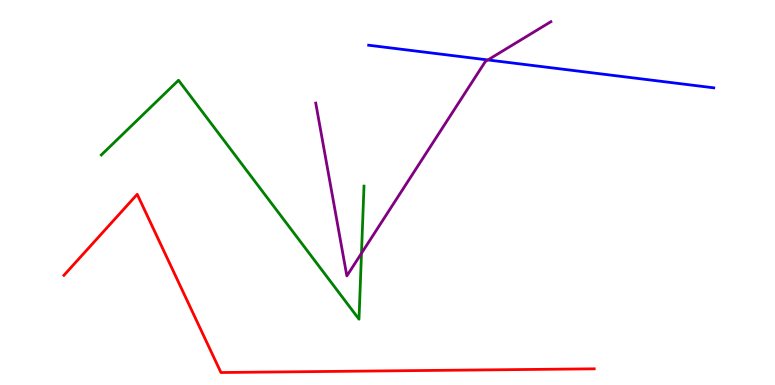[{'lines': ['blue', 'red'], 'intersections': []}, {'lines': ['green', 'red'], 'intersections': []}, {'lines': ['purple', 'red'], 'intersections': []}, {'lines': ['blue', 'green'], 'intersections': []}, {'lines': ['blue', 'purple'], 'intersections': [{'x': 6.3, 'y': 8.44}]}, {'lines': ['green', 'purple'], 'intersections': [{'x': 4.66, 'y': 3.42}]}]